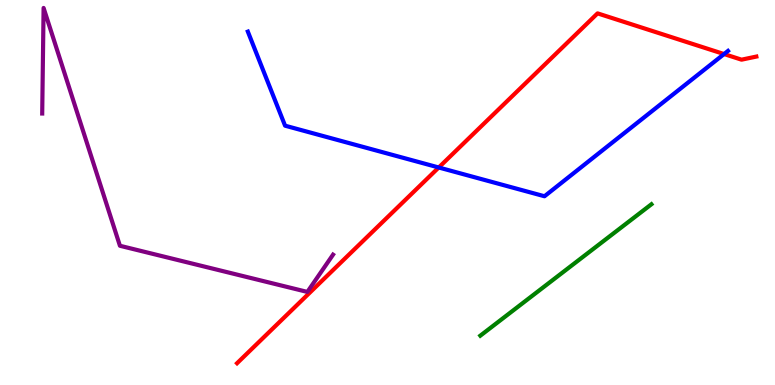[{'lines': ['blue', 'red'], 'intersections': [{'x': 5.66, 'y': 5.65}, {'x': 9.34, 'y': 8.6}]}, {'lines': ['green', 'red'], 'intersections': []}, {'lines': ['purple', 'red'], 'intersections': []}, {'lines': ['blue', 'green'], 'intersections': []}, {'lines': ['blue', 'purple'], 'intersections': []}, {'lines': ['green', 'purple'], 'intersections': []}]